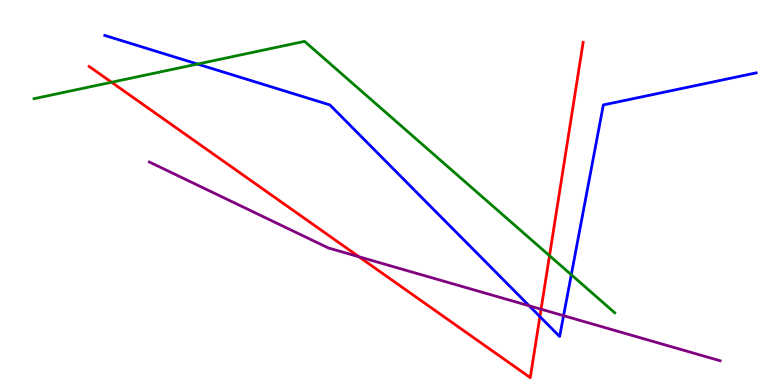[{'lines': ['blue', 'red'], 'intersections': [{'x': 6.97, 'y': 1.78}]}, {'lines': ['green', 'red'], 'intersections': [{'x': 1.44, 'y': 7.86}, {'x': 7.09, 'y': 3.36}]}, {'lines': ['purple', 'red'], 'intersections': [{'x': 4.63, 'y': 3.33}, {'x': 6.98, 'y': 1.97}]}, {'lines': ['blue', 'green'], 'intersections': [{'x': 2.55, 'y': 8.34}, {'x': 7.37, 'y': 2.86}]}, {'lines': ['blue', 'purple'], 'intersections': [{'x': 6.83, 'y': 2.06}, {'x': 7.27, 'y': 1.8}]}, {'lines': ['green', 'purple'], 'intersections': []}]